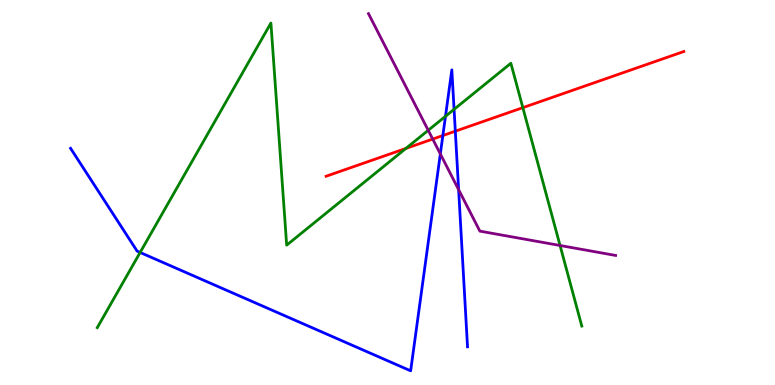[{'lines': ['blue', 'red'], 'intersections': [{'x': 5.71, 'y': 6.48}, {'x': 5.88, 'y': 6.59}]}, {'lines': ['green', 'red'], 'intersections': [{'x': 5.24, 'y': 6.14}, {'x': 6.75, 'y': 7.2}]}, {'lines': ['purple', 'red'], 'intersections': [{'x': 5.58, 'y': 6.39}]}, {'lines': ['blue', 'green'], 'intersections': [{'x': 1.81, 'y': 3.44}, {'x': 5.75, 'y': 6.98}, {'x': 5.86, 'y': 7.16}]}, {'lines': ['blue', 'purple'], 'intersections': [{'x': 5.68, 'y': 6.0}, {'x': 5.92, 'y': 5.07}]}, {'lines': ['green', 'purple'], 'intersections': [{'x': 5.53, 'y': 6.62}, {'x': 7.23, 'y': 3.62}]}]